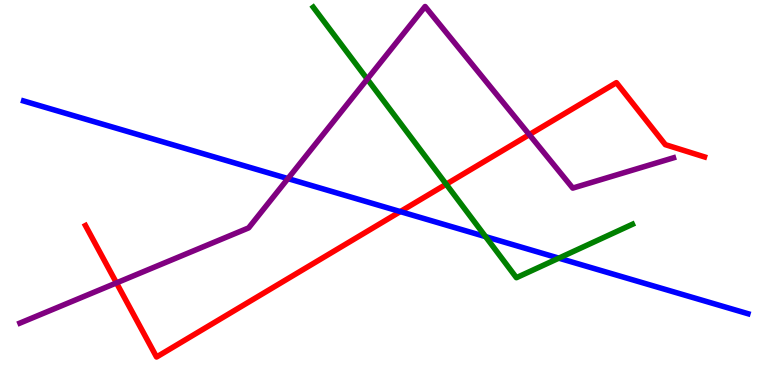[{'lines': ['blue', 'red'], 'intersections': [{'x': 5.17, 'y': 4.5}]}, {'lines': ['green', 'red'], 'intersections': [{'x': 5.76, 'y': 5.22}]}, {'lines': ['purple', 'red'], 'intersections': [{'x': 1.5, 'y': 2.65}, {'x': 6.83, 'y': 6.5}]}, {'lines': ['blue', 'green'], 'intersections': [{'x': 6.27, 'y': 3.85}, {'x': 7.21, 'y': 3.29}]}, {'lines': ['blue', 'purple'], 'intersections': [{'x': 3.72, 'y': 5.36}]}, {'lines': ['green', 'purple'], 'intersections': [{'x': 4.74, 'y': 7.95}]}]